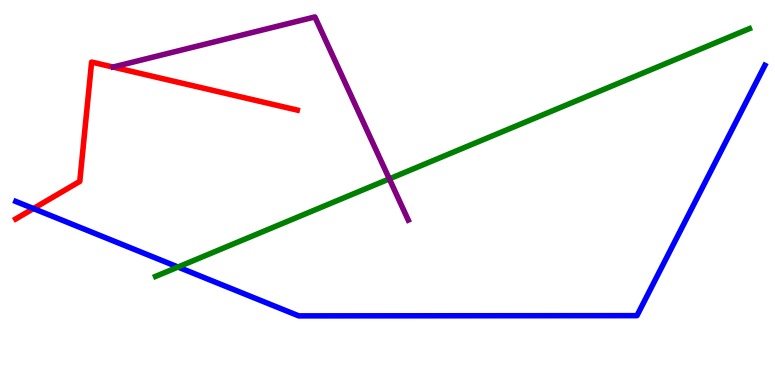[{'lines': ['blue', 'red'], 'intersections': [{'x': 0.431, 'y': 4.58}]}, {'lines': ['green', 'red'], 'intersections': []}, {'lines': ['purple', 'red'], 'intersections': []}, {'lines': ['blue', 'green'], 'intersections': [{'x': 2.3, 'y': 3.06}]}, {'lines': ['blue', 'purple'], 'intersections': []}, {'lines': ['green', 'purple'], 'intersections': [{'x': 5.02, 'y': 5.35}]}]